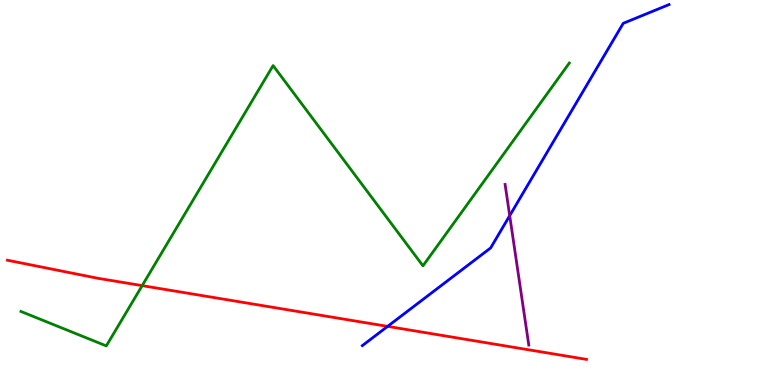[{'lines': ['blue', 'red'], 'intersections': [{'x': 5.0, 'y': 1.52}]}, {'lines': ['green', 'red'], 'intersections': [{'x': 1.83, 'y': 2.58}]}, {'lines': ['purple', 'red'], 'intersections': []}, {'lines': ['blue', 'green'], 'intersections': []}, {'lines': ['blue', 'purple'], 'intersections': [{'x': 6.58, 'y': 4.4}]}, {'lines': ['green', 'purple'], 'intersections': []}]